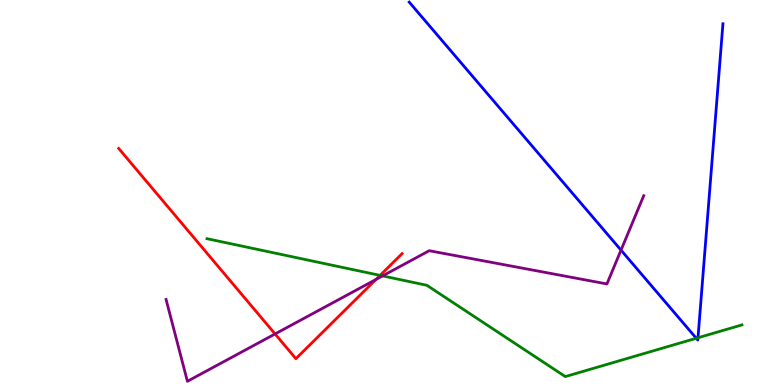[{'lines': ['blue', 'red'], 'intersections': []}, {'lines': ['green', 'red'], 'intersections': [{'x': 4.9, 'y': 2.85}]}, {'lines': ['purple', 'red'], 'intersections': [{'x': 3.55, 'y': 1.33}, {'x': 4.85, 'y': 2.74}]}, {'lines': ['blue', 'green'], 'intersections': [{'x': 8.98, 'y': 1.21}, {'x': 9.01, 'y': 1.23}]}, {'lines': ['blue', 'purple'], 'intersections': [{'x': 8.01, 'y': 3.5}]}, {'lines': ['green', 'purple'], 'intersections': [{'x': 4.94, 'y': 2.83}]}]